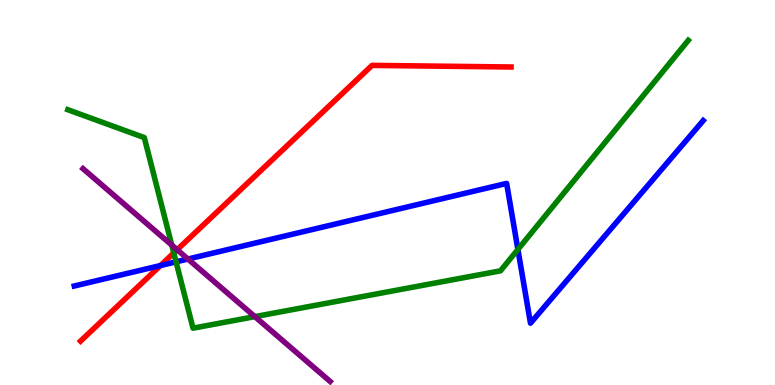[{'lines': ['blue', 'red'], 'intersections': [{'x': 2.07, 'y': 3.1}]}, {'lines': ['green', 'red'], 'intersections': [{'x': 2.24, 'y': 3.43}]}, {'lines': ['purple', 'red'], 'intersections': [{'x': 2.29, 'y': 3.51}]}, {'lines': ['blue', 'green'], 'intersections': [{'x': 2.27, 'y': 3.2}, {'x': 6.68, 'y': 3.52}]}, {'lines': ['blue', 'purple'], 'intersections': [{'x': 2.43, 'y': 3.27}]}, {'lines': ['green', 'purple'], 'intersections': [{'x': 2.22, 'y': 3.63}, {'x': 3.29, 'y': 1.78}]}]